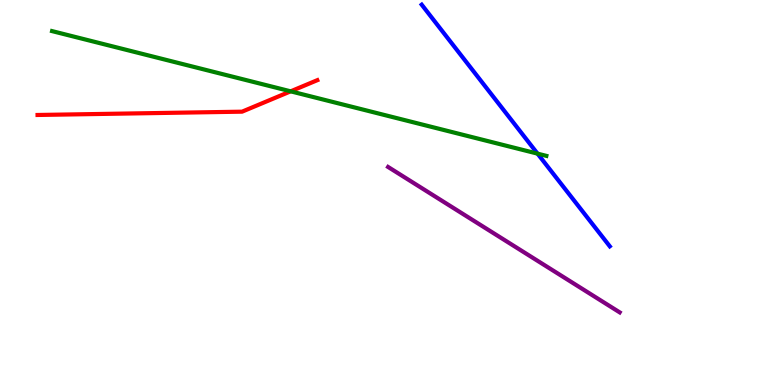[{'lines': ['blue', 'red'], 'intersections': []}, {'lines': ['green', 'red'], 'intersections': [{'x': 3.75, 'y': 7.63}]}, {'lines': ['purple', 'red'], 'intersections': []}, {'lines': ['blue', 'green'], 'intersections': [{'x': 6.94, 'y': 6.01}]}, {'lines': ['blue', 'purple'], 'intersections': []}, {'lines': ['green', 'purple'], 'intersections': []}]